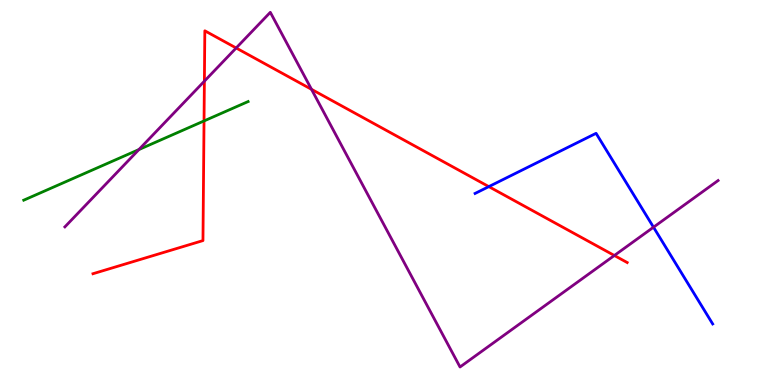[{'lines': ['blue', 'red'], 'intersections': [{'x': 6.31, 'y': 5.15}]}, {'lines': ['green', 'red'], 'intersections': [{'x': 2.63, 'y': 6.86}]}, {'lines': ['purple', 'red'], 'intersections': [{'x': 2.64, 'y': 7.89}, {'x': 3.05, 'y': 8.75}, {'x': 4.02, 'y': 7.68}, {'x': 7.93, 'y': 3.36}]}, {'lines': ['blue', 'green'], 'intersections': []}, {'lines': ['blue', 'purple'], 'intersections': [{'x': 8.43, 'y': 4.1}]}, {'lines': ['green', 'purple'], 'intersections': [{'x': 1.79, 'y': 6.12}]}]